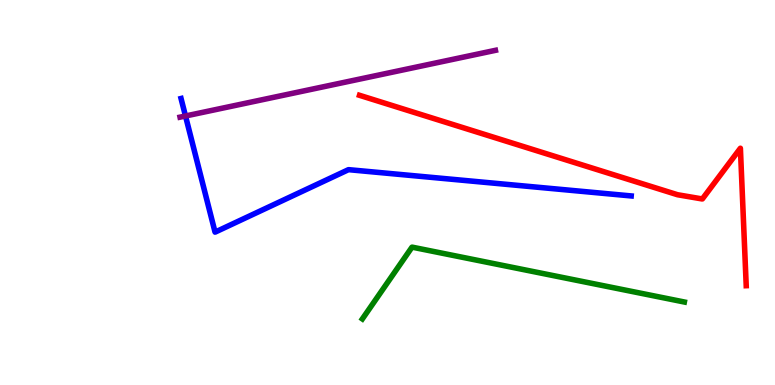[{'lines': ['blue', 'red'], 'intersections': []}, {'lines': ['green', 'red'], 'intersections': []}, {'lines': ['purple', 'red'], 'intersections': []}, {'lines': ['blue', 'green'], 'intersections': []}, {'lines': ['blue', 'purple'], 'intersections': [{'x': 2.39, 'y': 6.99}]}, {'lines': ['green', 'purple'], 'intersections': []}]